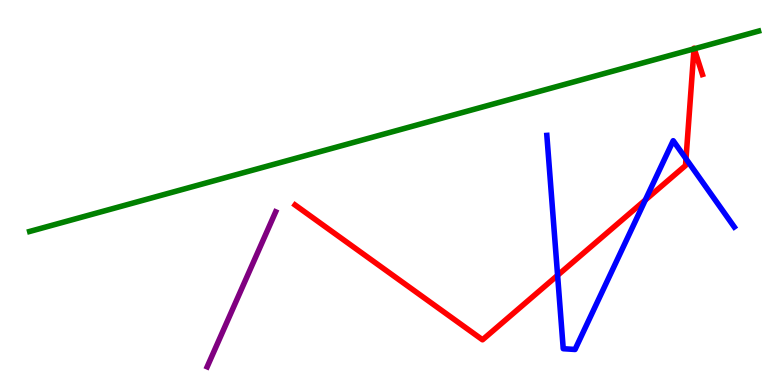[{'lines': ['blue', 'red'], 'intersections': [{'x': 7.19, 'y': 2.85}, {'x': 8.33, 'y': 4.8}, {'x': 8.85, 'y': 5.88}]}, {'lines': ['green', 'red'], 'intersections': [{'x': 8.95, 'y': 8.73}, {'x': 8.96, 'y': 8.73}]}, {'lines': ['purple', 'red'], 'intersections': []}, {'lines': ['blue', 'green'], 'intersections': []}, {'lines': ['blue', 'purple'], 'intersections': []}, {'lines': ['green', 'purple'], 'intersections': []}]